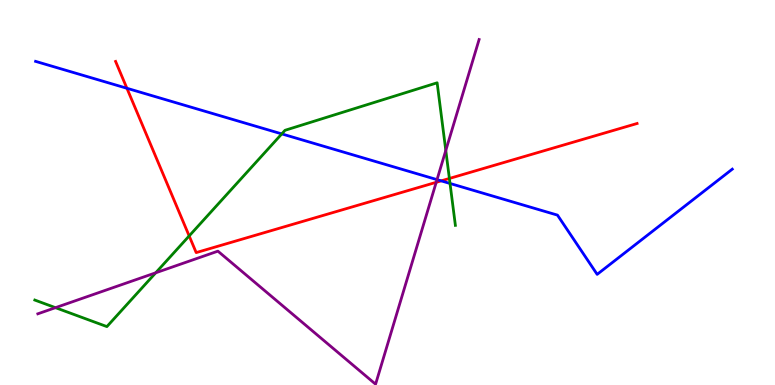[{'lines': ['blue', 'red'], 'intersections': [{'x': 1.64, 'y': 7.71}, {'x': 5.69, 'y': 5.3}]}, {'lines': ['green', 'red'], 'intersections': [{'x': 2.44, 'y': 3.87}, {'x': 5.8, 'y': 5.36}]}, {'lines': ['purple', 'red'], 'intersections': [{'x': 5.63, 'y': 5.26}]}, {'lines': ['blue', 'green'], 'intersections': [{'x': 3.64, 'y': 6.52}, {'x': 5.81, 'y': 5.23}]}, {'lines': ['blue', 'purple'], 'intersections': [{'x': 5.64, 'y': 5.33}]}, {'lines': ['green', 'purple'], 'intersections': [{'x': 0.716, 'y': 2.01}, {'x': 2.01, 'y': 2.91}, {'x': 5.75, 'y': 6.09}]}]